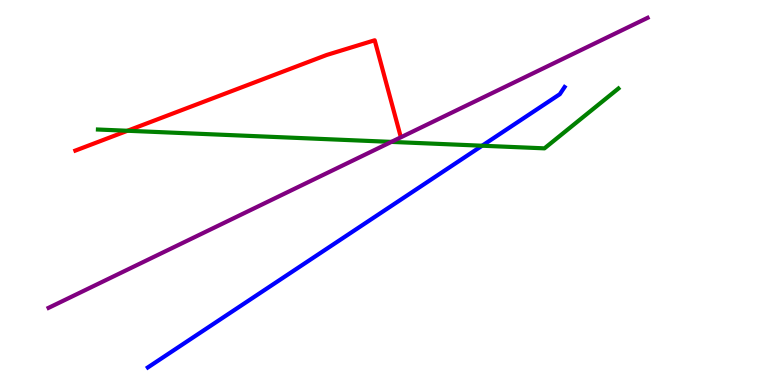[{'lines': ['blue', 'red'], 'intersections': []}, {'lines': ['green', 'red'], 'intersections': [{'x': 1.64, 'y': 6.6}]}, {'lines': ['purple', 'red'], 'intersections': []}, {'lines': ['blue', 'green'], 'intersections': [{'x': 6.22, 'y': 6.22}]}, {'lines': ['blue', 'purple'], 'intersections': []}, {'lines': ['green', 'purple'], 'intersections': [{'x': 5.05, 'y': 6.31}]}]